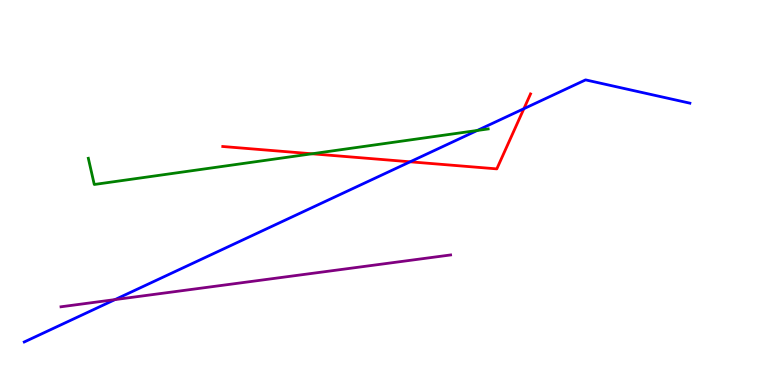[{'lines': ['blue', 'red'], 'intersections': [{'x': 5.29, 'y': 5.8}, {'x': 6.76, 'y': 7.18}]}, {'lines': ['green', 'red'], 'intersections': [{'x': 4.03, 'y': 6.01}]}, {'lines': ['purple', 'red'], 'intersections': []}, {'lines': ['blue', 'green'], 'intersections': [{'x': 6.16, 'y': 6.61}]}, {'lines': ['blue', 'purple'], 'intersections': [{'x': 1.48, 'y': 2.22}]}, {'lines': ['green', 'purple'], 'intersections': []}]